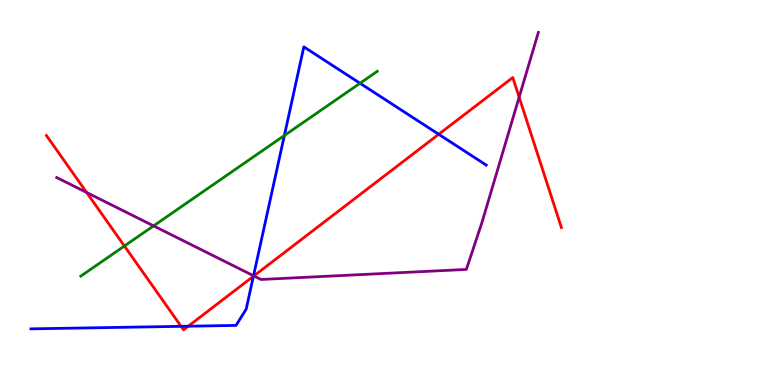[{'lines': ['blue', 'red'], 'intersections': [{'x': 2.34, 'y': 1.52}, {'x': 2.43, 'y': 1.53}, {'x': 3.27, 'y': 2.82}, {'x': 5.66, 'y': 6.51}]}, {'lines': ['green', 'red'], 'intersections': [{'x': 1.61, 'y': 3.61}]}, {'lines': ['purple', 'red'], 'intersections': [{'x': 1.12, 'y': 5.0}, {'x': 3.28, 'y': 2.83}, {'x': 6.7, 'y': 7.48}]}, {'lines': ['blue', 'green'], 'intersections': [{'x': 3.67, 'y': 6.48}, {'x': 4.65, 'y': 7.84}]}, {'lines': ['blue', 'purple'], 'intersections': [{'x': 3.27, 'y': 2.84}]}, {'lines': ['green', 'purple'], 'intersections': [{'x': 1.98, 'y': 4.13}]}]